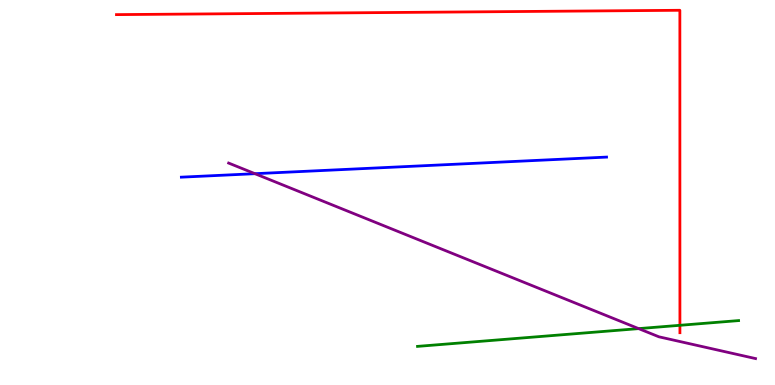[{'lines': ['blue', 'red'], 'intersections': []}, {'lines': ['green', 'red'], 'intersections': [{'x': 8.77, 'y': 1.55}]}, {'lines': ['purple', 'red'], 'intersections': []}, {'lines': ['blue', 'green'], 'intersections': []}, {'lines': ['blue', 'purple'], 'intersections': [{'x': 3.29, 'y': 5.49}]}, {'lines': ['green', 'purple'], 'intersections': [{'x': 8.24, 'y': 1.46}]}]